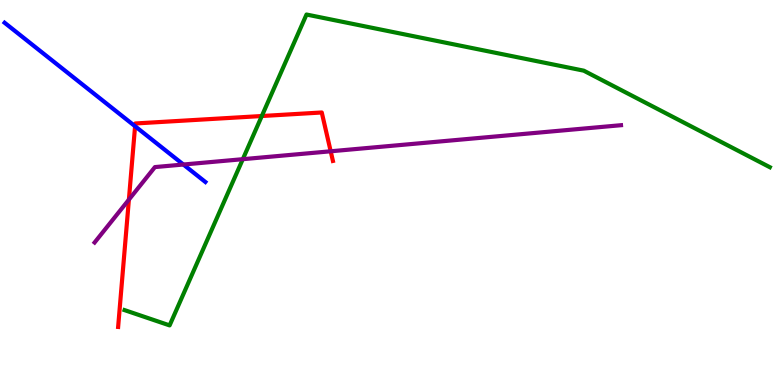[{'lines': ['blue', 'red'], 'intersections': [{'x': 1.74, 'y': 6.72}]}, {'lines': ['green', 'red'], 'intersections': [{'x': 3.38, 'y': 6.99}]}, {'lines': ['purple', 'red'], 'intersections': [{'x': 1.66, 'y': 4.81}, {'x': 4.27, 'y': 6.07}]}, {'lines': ['blue', 'green'], 'intersections': []}, {'lines': ['blue', 'purple'], 'intersections': [{'x': 2.37, 'y': 5.73}]}, {'lines': ['green', 'purple'], 'intersections': [{'x': 3.13, 'y': 5.87}]}]